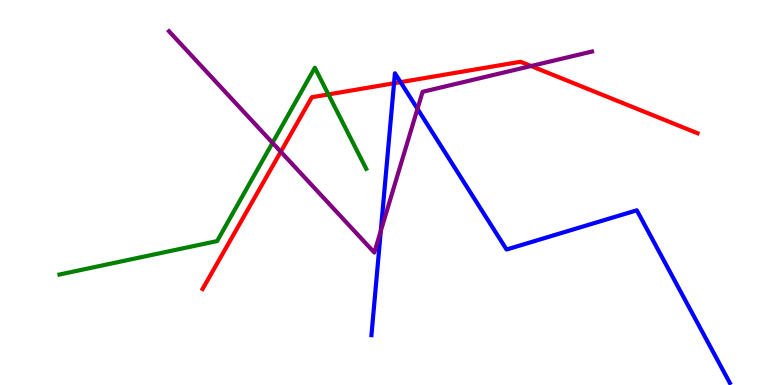[{'lines': ['blue', 'red'], 'intersections': [{'x': 5.08, 'y': 7.84}, {'x': 5.17, 'y': 7.87}]}, {'lines': ['green', 'red'], 'intersections': [{'x': 4.24, 'y': 7.55}]}, {'lines': ['purple', 'red'], 'intersections': [{'x': 3.62, 'y': 6.06}, {'x': 6.85, 'y': 8.29}]}, {'lines': ['blue', 'green'], 'intersections': []}, {'lines': ['blue', 'purple'], 'intersections': [{'x': 4.91, 'y': 4.0}, {'x': 5.39, 'y': 7.17}]}, {'lines': ['green', 'purple'], 'intersections': [{'x': 3.52, 'y': 6.29}]}]